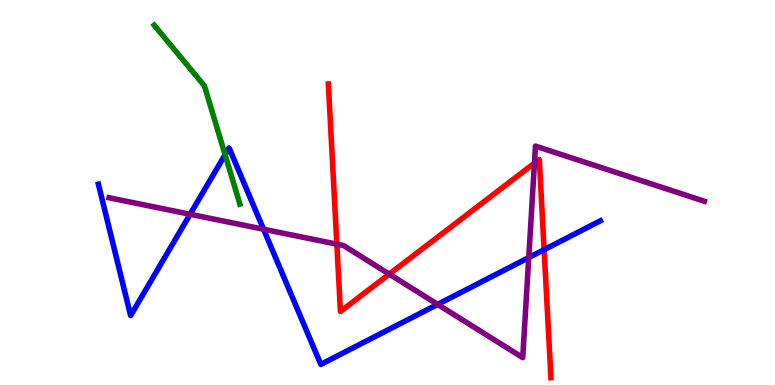[{'lines': ['blue', 'red'], 'intersections': [{'x': 7.02, 'y': 3.51}]}, {'lines': ['green', 'red'], 'intersections': []}, {'lines': ['purple', 'red'], 'intersections': [{'x': 4.35, 'y': 3.66}, {'x': 5.02, 'y': 2.88}, {'x': 6.9, 'y': 5.76}]}, {'lines': ['blue', 'green'], 'intersections': [{'x': 2.9, 'y': 5.98}]}, {'lines': ['blue', 'purple'], 'intersections': [{'x': 2.45, 'y': 4.43}, {'x': 3.4, 'y': 4.05}, {'x': 5.65, 'y': 2.09}, {'x': 6.82, 'y': 3.31}]}, {'lines': ['green', 'purple'], 'intersections': []}]